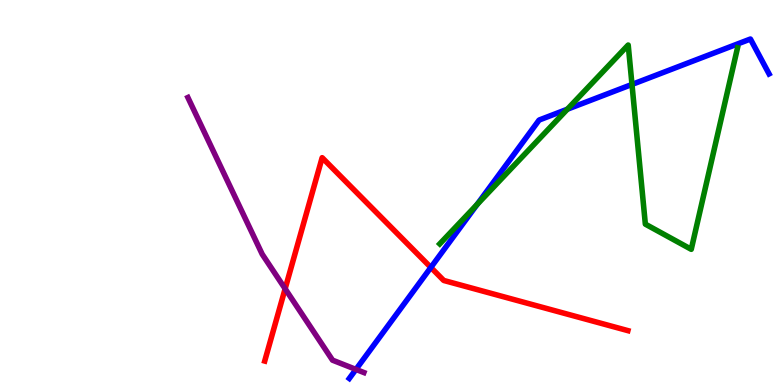[{'lines': ['blue', 'red'], 'intersections': [{'x': 5.56, 'y': 3.05}]}, {'lines': ['green', 'red'], 'intersections': []}, {'lines': ['purple', 'red'], 'intersections': [{'x': 3.68, 'y': 2.5}]}, {'lines': ['blue', 'green'], 'intersections': [{'x': 6.16, 'y': 4.69}, {'x': 7.32, 'y': 7.16}, {'x': 8.15, 'y': 7.81}]}, {'lines': ['blue', 'purple'], 'intersections': [{'x': 4.59, 'y': 0.405}]}, {'lines': ['green', 'purple'], 'intersections': []}]